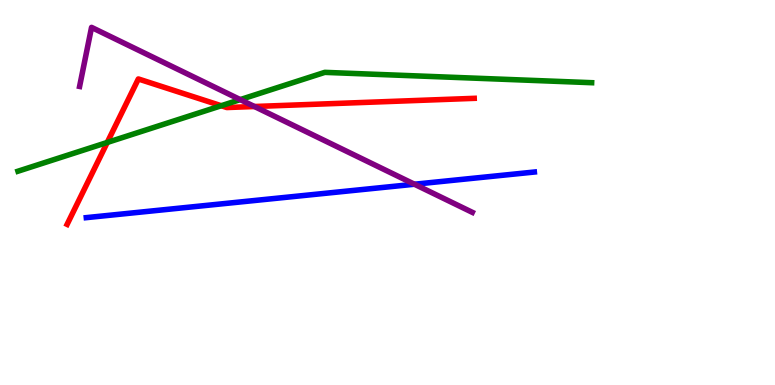[{'lines': ['blue', 'red'], 'intersections': []}, {'lines': ['green', 'red'], 'intersections': [{'x': 1.38, 'y': 6.3}, {'x': 2.85, 'y': 7.25}]}, {'lines': ['purple', 'red'], 'intersections': [{'x': 3.28, 'y': 7.23}]}, {'lines': ['blue', 'green'], 'intersections': []}, {'lines': ['blue', 'purple'], 'intersections': [{'x': 5.35, 'y': 5.21}]}, {'lines': ['green', 'purple'], 'intersections': [{'x': 3.1, 'y': 7.41}]}]